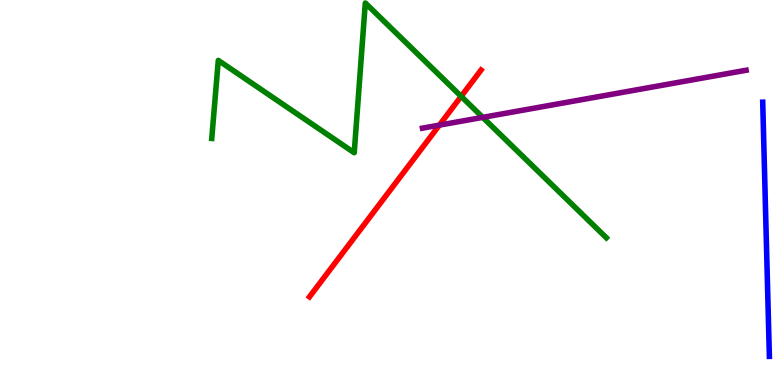[{'lines': ['blue', 'red'], 'intersections': []}, {'lines': ['green', 'red'], 'intersections': [{'x': 5.95, 'y': 7.5}]}, {'lines': ['purple', 'red'], 'intersections': [{'x': 5.67, 'y': 6.75}]}, {'lines': ['blue', 'green'], 'intersections': []}, {'lines': ['blue', 'purple'], 'intersections': []}, {'lines': ['green', 'purple'], 'intersections': [{'x': 6.23, 'y': 6.95}]}]